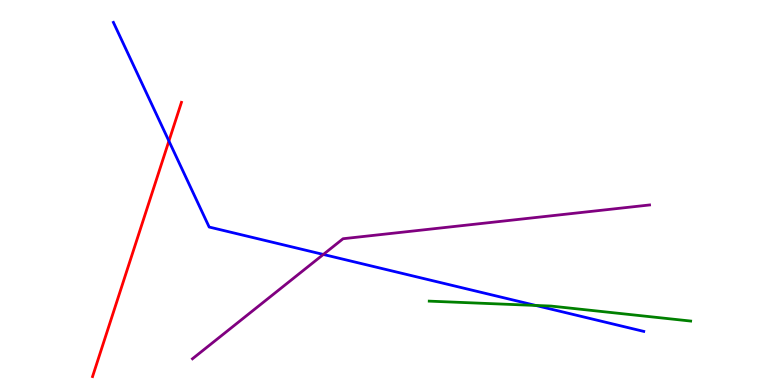[{'lines': ['blue', 'red'], 'intersections': [{'x': 2.18, 'y': 6.34}]}, {'lines': ['green', 'red'], 'intersections': []}, {'lines': ['purple', 'red'], 'intersections': []}, {'lines': ['blue', 'green'], 'intersections': [{'x': 6.91, 'y': 2.07}]}, {'lines': ['blue', 'purple'], 'intersections': [{'x': 4.17, 'y': 3.39}]}, {'lines': ['green', 'purple'], 'intersections': []}]